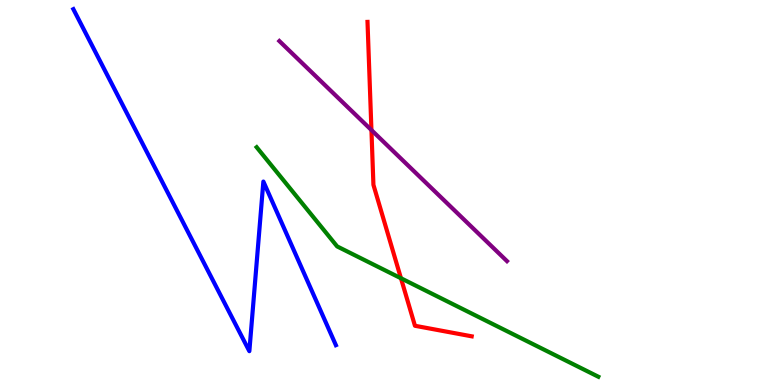[{'lines': ['blue', 'red'], 'intersections': []}, {'lines': ['green', 'red'], 'intersections': [{'x': 5.17, 'y': 2.77}]}, {'lines': ['purple', 'red'], 'intersections': [{'x': 4.79, 'y': 6.62}]}, {'lines': ['blue', 'green'], 'intersections': []}, {'lines': ['blue', 'purple'], 'intersections': []}, {'lines': ['green', 'purple'], 'intersections': []}]